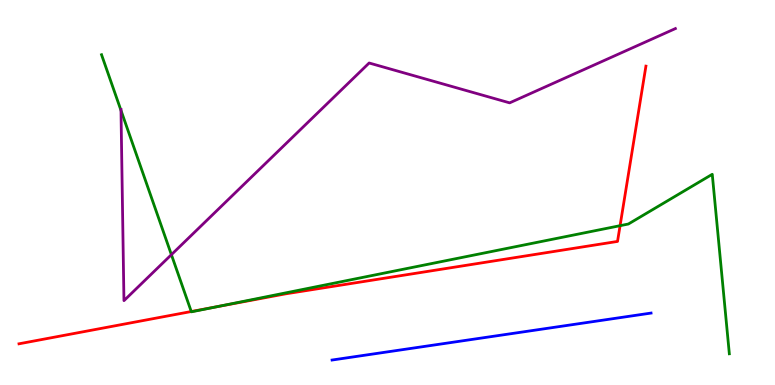[{'lines': ['blue', 'red'], 'intersections': []}, {'lines': ['green', 'red'], 'intersections': [{'x': 2.47, 'y': 1.91}, {'x': 2.79, 'y': 2.03}, {'x': 8.0, 'y': 4.14}]}, {'lines': ['purple', 'red'], 'intersections': []}, {'lines': ['blue', 'green'], 'intersections': []}, {'lines': ['blue', 'purple'], 'intersections': []}, {'lines': ['green', 'purple'], 'intersections': [{'x': 1.56, 'y': 7.13}, {'x': 2.21, 'y': 3.39}]}]